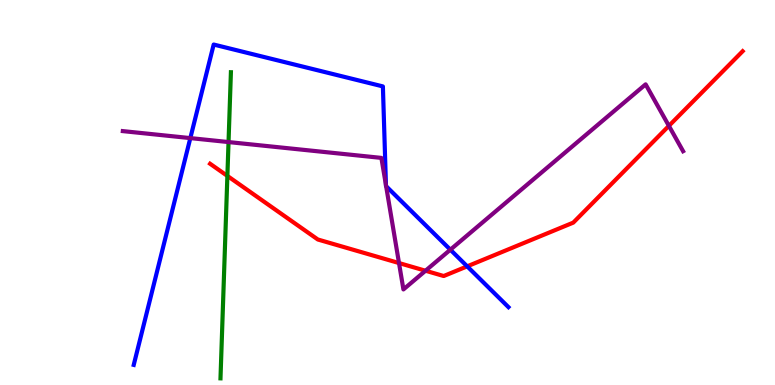[{'lines': ['blue', 'red'], 'intersections': [{'x': 6.03, 'y': 3.08}]}, {'lines': ['green', 'red'], 'intersections': [{'x': 2.93, 'y': 5.43}]}, {'lines': ['purple', 'red'], 'intersections': [{'x': 5.15, 'y': 3.17}, {'x': 5.49, 'y': 2.97}, {'x': 8.63, 'y': 6.73}]}, {'lines': ['blue', 'green'], 'intersections': []}, {'lines': ['blue', 'purple'], 'intersections': [{'x': 2.46, 'y': 6.41}, {'x': 4.98, 'y': 5.19}, {'x': 4.98, 'y': 5.16}, {'x': 5.81, 'y': 3.51}]}, {'lines': ['green', 'purple'], 'intersections': [{'x': 2.95, 'y': 6.31}]}]